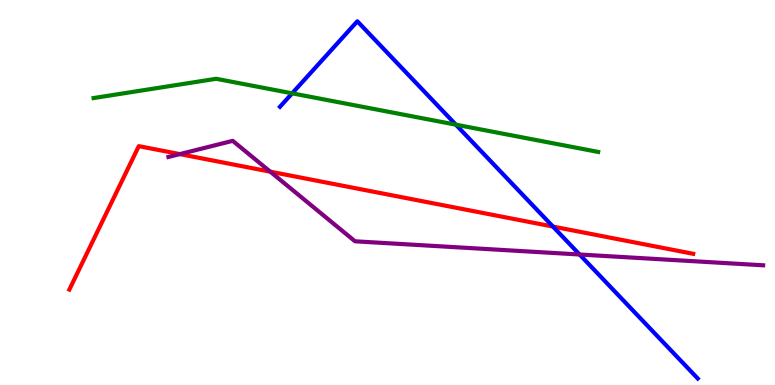[{'lines': ['blue', 'red'], 'intersections': [{'x': 7.14, 'y': 4.12}]}, {'lines': ['green', 'red'], 'intersections': []}, {'lines': ['purple', 'red'], 'intersections': [{'x': 2.32, 'y': 6.0}, {'x': 3.49, 'y': 5.54}]}, {'lines': ['blue', 'green'], 'intersections': [{'x': 3.77, 'y': 7.58}, {'x': 5.88, 'y': 6.76}]}, {'lines': ['blue', 'purple'], 'intersections': [{'x': 7.48, 'y': 3.39}]}, {'lines': ['green', 'purple'], 'intersections': []}]